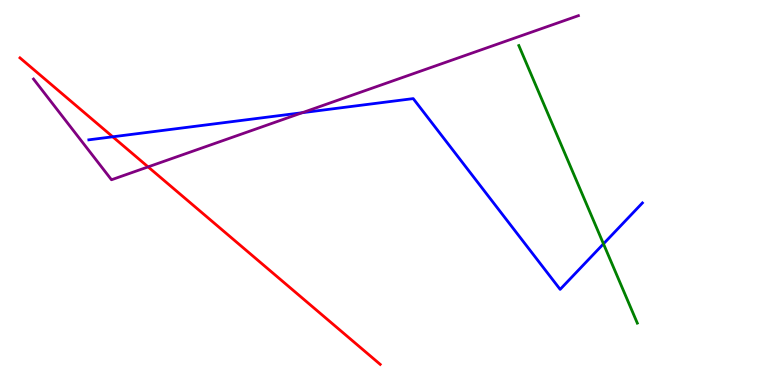[{'lines': ['blue', 'red'], 'intersections': [{'x': 1.45, 'y': 6.45}]}, {'lines': ['green', 'red'], 'intersections': []}, {'lines': ['purple', 'red'], 'intersections': [{'x': 1.91, 'y': 5.67}]}, {'lines': ['blue', 'green'], 'intersections': [{'x': 7.79, 'y': 3.67}]}, {'lines': ['blue', 'purple'], 'intersections': [{'x': 3.9, 'y': 7.07}]}, {'lines': ['green', 'purple'], 'intersections': []}]